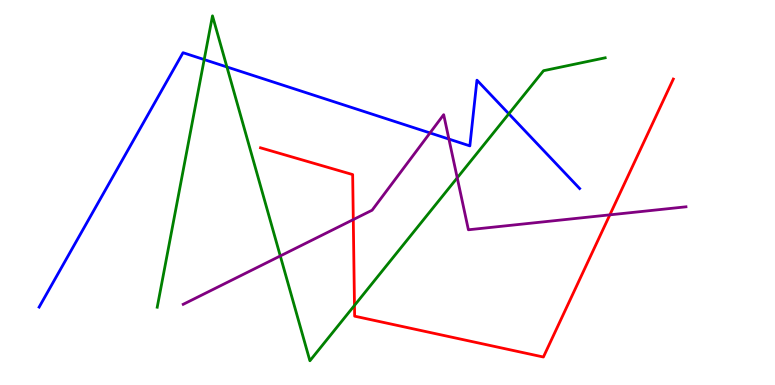[{'lines': ['blue', 'red'], 'intersections': []}, {'lines': ['green', 'red'], 'intersections': [{'x': 4.57, 'y': 2.07}]}, {'lines': ['purple', 'red'], 'intersections': [{'x': 4.56, 'y': 4.3}, {'x': 7.87, 'y': 4.42}]}, {'lines': ['blue', 'green'], 'intersections': [{'x': 2.63, 'y': 8.45}, {'x': 2.93, 'y': 8.26}, {'x': 6.57, 'y': 7.04}]}, {'lines': ['blue', 'purple'], 'intersections': [{'x': 5.55, 'y': 6.55}, {'x': 5.79, 'y': 6.39}]}, {'lines': ['green', 'purple'], 'intersections': [{'x': 3.62, 'y': 3.35}, {'x': 5.9, 'y': 5.38}]}]